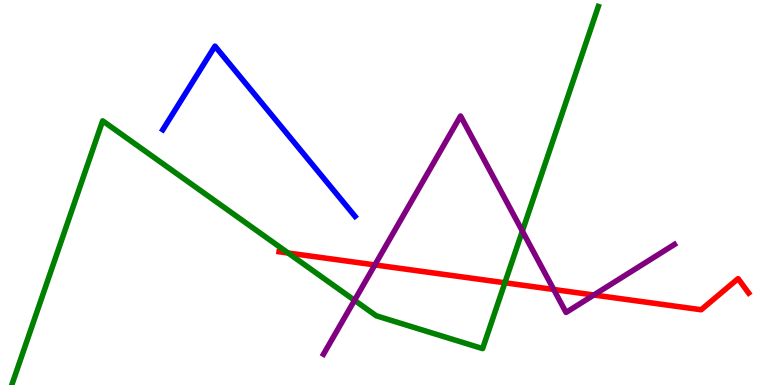[{'lines': ['blue', 'red'], 'intersections': []}, {'lines': ['green', 'red'], 'intersections': [{'x': 3.72, 'y': 3.43}, {'x': 6.51, 'y': 2.66}]}, {'lines': ['purple', 'red'], 'intersections': [{'x': 4.84, 'y': 3.12}, {'x': 7.14, 'y': 2.48}, {'x': 7.66, 'y': 2.34}]}, {'lines': ['blue', 'green'], 'intersections': []}, {'lines': ['blue', 'purple'], 'intersections': []}, {'lines': ['green', 'purple'], 'intersections': [{'x': 4.57, 'y': 2.2}, {'x': 6.74, 'y': 4.0}]}]